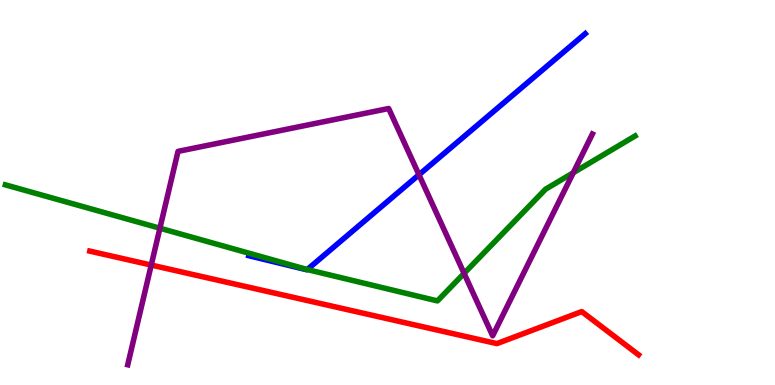[{'lines': ['blue', 'red'], 'intersections': []}, {'lines': ['green', 'red'], 'intersections': []}, {'lines': ['purple', 'red'], 'intersections': [{'x': 1.95, 'y': 3.12}]}, {'lines': ['blue', 'green'], 'intersections': [{'x': 3.96, 'y': 3.0}]}, {'lines': ['blue', 'purple'], 'intersections': [{'x': 5.41, 'y': 5.46}]}, {'lines': ['green', 'purple'], 'intersections': [{'x': 2.06, 'y': 4.07}, {'x': 5.99, 'y': 2.9}, {'x': 7.4, 'y': 5.51}]}]